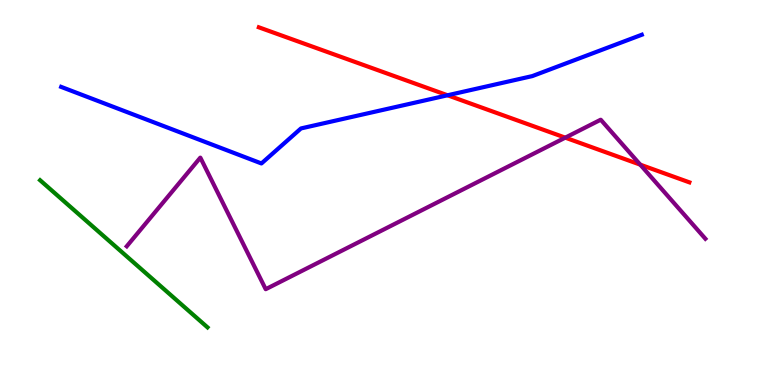[{'lines': ['blue', 'red'], 'intersections': [{'x': 5.78, 'y': 7.53}]}, {'lines': ['green', 'red'], 'intersections': []}, {'lines': ['purple', 'red'], 'intersections': [{'x': 7.29, 'y': 6.42}, {'x': 8.26, 'y': 5.72}]}, {'lines': ['blue', 'green'], 'intersections': []}, {'lines': ['blue', 'purple'], 'intersections': []}, {'lines': ['green', 'purple'], 'intersections': []}]